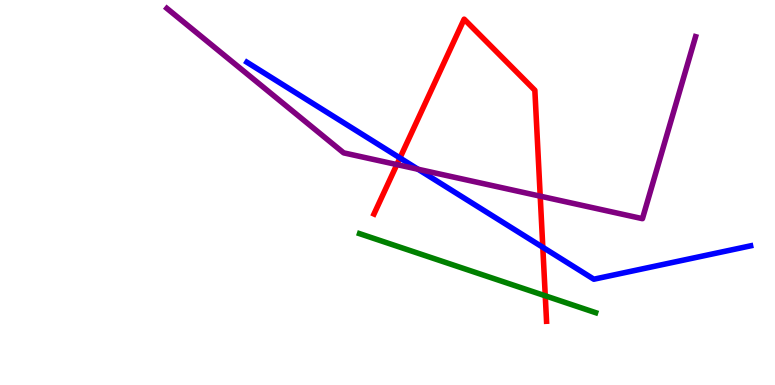[{'lines': ['blue', 'red'], 'intersections': [{'x': 5.16, 'y': 5.9}, {'x': 7.0, 'y': 3.58}]}, {'lines': ['green', 'red'], 'intersections': [{'x': 7.04, 'y': 2.32}]}, {'lines': ['purple', 'red'], 'intersections': [{'x': 5.12, 'y': 5.73}, {'x': 6.97, 'y': 4.91}]}, {'lines': ['blue', 'green'], 'intersections': []}, {'lines': ['blue', 'purple'], 'intersections': [{'x': 5.39, 'y': 5.6}]}, {'lines': ['green', 'purple'], 'intersections': []}]